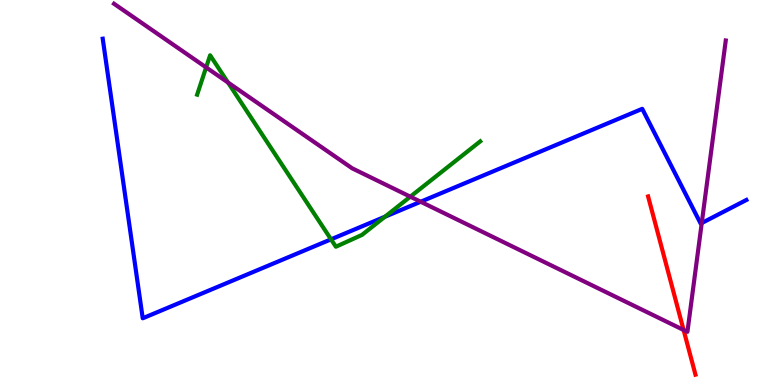[{'lines': ['blue', 'red'], 'intersections': []}, {'lines': ['green', 'red'], 'intersections': []}, {'lines': ['purple', 'red'], 'intersections': [{'x': 8.82, 'y': 1.43}]}, {'lines': ['blue', 'green'], 'intersections': [{'x': 4.27, 'y': 3.78}, {'x': 4.97, 'y': 4.37}]}, {'lines': ['blue', 'purple'], 'intersections': [{'x': 5.43, 'y': 4.76}, {'x': 9.05, 'y': 4.21}]}, {'lines': ['green', 'purple'], 'intersections': [{'x': 2.66, 'y': 8.25}, {'x': 2.94, 'y': 7.86}, {'x': 5.29, 'y': 4.89}]}]